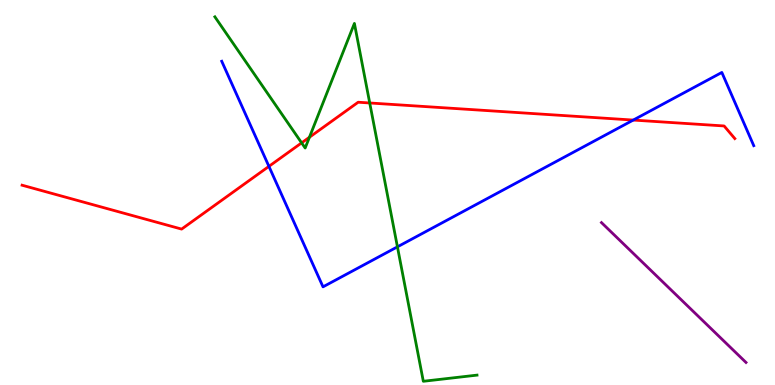[{'lines': ['blue', 'red'], 'intersections': [{'x': 3.47, 'y': 5.68}, {'x': 8.17, 'y': 6.88}]}, {'lines': ['green', 'red'], 'intersections': [{'x': 3.89, 'y': 6.29}, {'x': 3.99, 'y': 6.44}, {'x': 4.77, 'y': 7.33}]}, {'lines': ['purple', 'red'], 'intersections': []}, {'lines': ['blue', 'green'], 'intersections': [{'x': 5.13, 'y': 3.59}]}, {'lines': ['blue', 'purple'], 'intersections': []}, {'lines': ['green', 'purple'], 'intersections': []}]